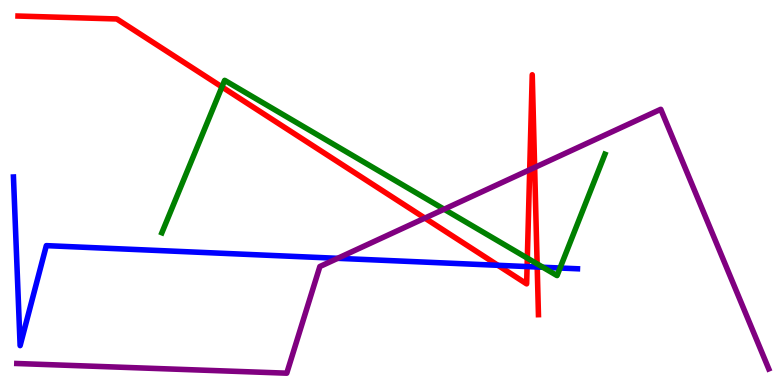[{'lines': ['blue', 'red'], 'intersections': [{'x': 6.42, 'y': 3.11}, {'x': 6.8, 'y': 3.08}, {'x': 6.93, 'y': 3.06}]}, {'lines': ['green', 'red'], 'intersections': [{'x': 2.86, 'y': 7.74}, {'x': 6.8, 'y': 3.3}, {'x': 6.93, 'y': 3.15}]}, {'lines': ['purple', 'red'], 'intersections': [{'x': 5.48, 'y': 4.34}, {'x': 6.83, 'y': 5.59}, {'x': 6.9, 'y': 5.65}]}, {'lines': ['blue', 'green'], 'intersections': [{'x': 7.0, 'y': 3.06}, {'x': 7.23, 'y': 3.04}]}, {'lines': ['blue', 'purple'], 'intersections': [{'x': 4.36, 'y': 3.29}]}, {'lines': ['green', 'purple'], 'intersections': [{'x': 5.73, 'y': 4.57}]}]